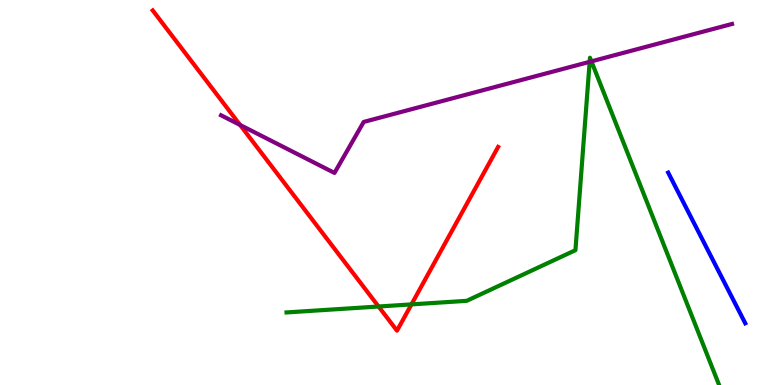[{'lines': ['blue', 'red'], 'intersections': []}, {'lines': ['green', 'red'], 'intersections': [{'x': 4.88, 'y': 2.04}, {'x': 5.31, 'y': 2.09}]}, {'lines': ['purple', 'red'], 'intersections': [{'x': 3.1, 'y': 6.75}]}, {'lines': ['blue', 'green'], 'intersections': []}, {'lines': ['blue', 'purple'], 'intersections': []}, {'lines': ['green', 'purple'], 'intersections': [{'x': 7.61, 'y': 8.39}, {'x': 7.63, 'y': 8.41}]}]